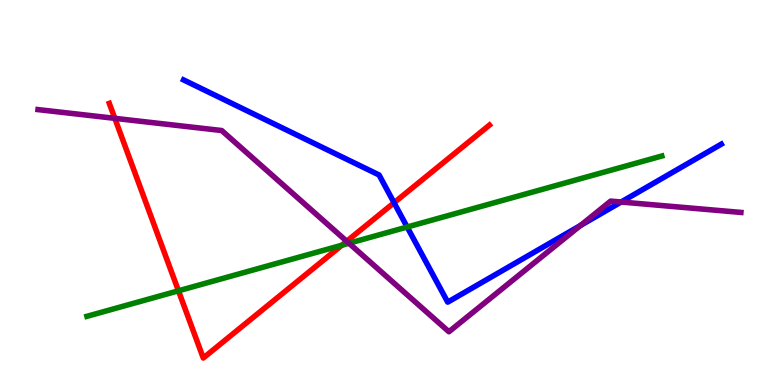[{'lines': ['blue', 'red'], 'intersections': [{'x': 5.08, 'y': 4.73}]}, {'lines': ['green', 'red'], 'intersections': [{'x': 2.3, 'y': 2.45}, {'x': 4.41, 'y': 3.63}]}, {'lines': ['purple', 'red'], 'intersections': [{'x': 1.48, 'y': 6.93}, {'x': 4.47, 'y': 3.73}]}, {'lines': ['blue', 'green'], 'intersections': [{'x': 5.25, 'y': 4.1}]}, {'lines': ['blue', 'purple'], 'intersections': [{'x': 7.49, 'y': 4.14}, {'x': 8.01, 'y': 4.75}]}, {'lines': ['green', 'purple'], 'intersections': [{'x': 4.5, 'y': 3.68}]}]